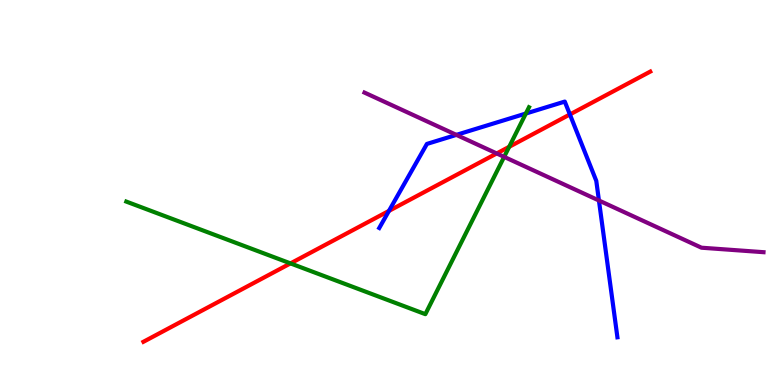[{'lines': ['blue', 'red'], 'intersections': [{'x': 5.02, 'y': 4.52}, {'x': 7.35, 'y': 7.03}]}, {'lines': ['green', 'red'], 'intersections': [{'x': 3.75, 'y': 3.16}, {'x': 6.57, 'y': 6.19}]}, {'lines': ['purple', 'red'], 'intersections': [{'x': 6.41, 'y': 6.01}]}, {'lines': ['blue', 'green'], 'intersections': [{'x': 6.79, 'y': 7.05}]}, {'lines': ['blue', 'purple'], 'intersections': [{'x': 5.89, 'y': 6.5}, {'x': 7.73, 'y': 4.79}]}, {'lines': ['green', 'purple'], 'intersections': [{'x': 6.51, 'y': 5.93}]}]